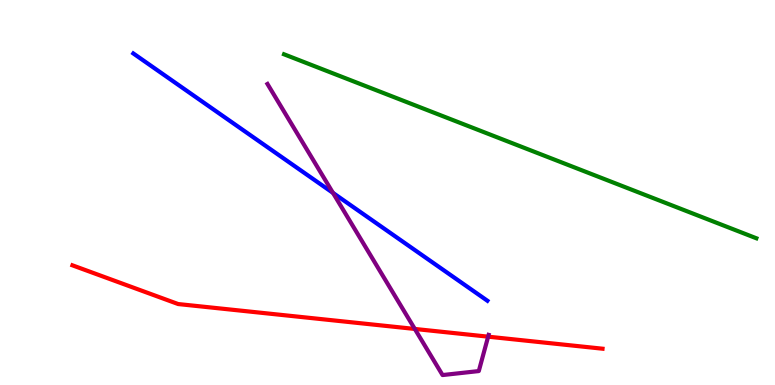[{'lines': ['blue', 'red'], 'intersections': []}, {'lines': ['green', 'red'], 'intersections': []}, {'lines': ['purple', 'red'], 'intersections': [{'x': 5.35, 'y': 1.46}, {'x': 6.3, 'y': 1.26}]}, {'lines': ['blue', 'green'], 'intersections': []}, {'lines': ['blue', 'purple'], 'intersections': [{'x': 4.3, 'y': 4.99}]}, {'lines': ['green', 'purple'], 'intersections': []}]